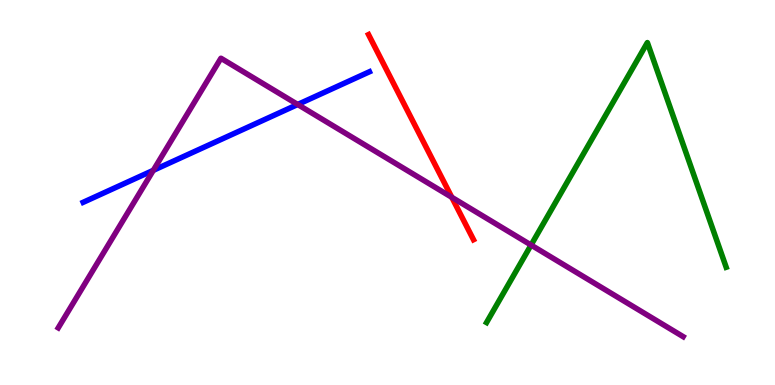[{'lines': ['blue', 'red'], 'intersections': []}, {'lines': ['green', 'red'], 'intersections': []}, {'lines': ['purple', 'red'], 'intersections': [{'x': 5.83, 'y': 4.88}]}, {'lines': ['blue', 'green'], 'intersections': []}, {'lines': ['blue', 'purple'], 'intersections': [{'x': 1.98, 'y': 5.58}, {'x': 3.84, 'y': 7.29}]}, {'lines': ['green', 'purple'], 'intersections': [{'x': 6.85, 'y': 3.64}]}]